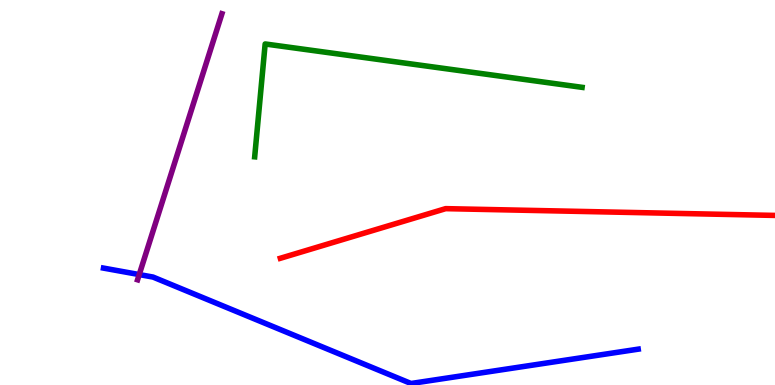[{'lines': ['blue', 'red'], 'intersections': []}, {'lines': ['green', 'red'], 'intersections': []}, {'lines': ['purple', 'red'], 'intersections': []}, {'lines': ['blue', 'green'], 'intersections': []}, {'lines': ['blue', 'purple'], 'intersections': [{'x': 1.8, 'y': 2.87}]}, {'lines': ['green', 'purple'], 'intersections': []}]